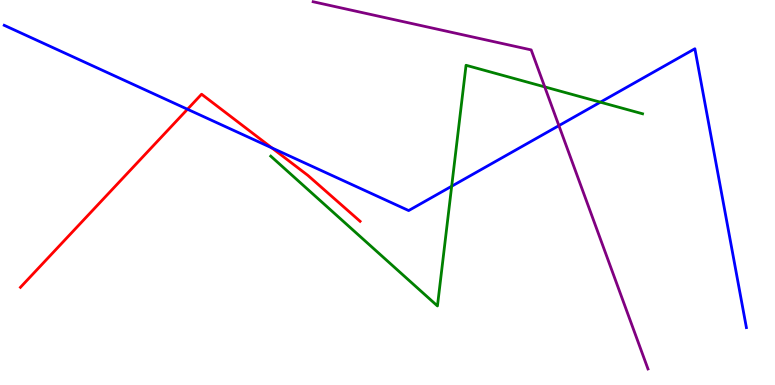[{'lines': ['blue', 'red'], 'intersections': [{'x': 2.42, 'y': 7.16}, {'x': 3.51, 'y': 6.16}]}, {'lines': ['green', 'red'], 'intersections': []}, {'lines': ['purple', 'red'], 'intersections': []}, {'lines': ['blue', 'green'], 'intersections': [{'x': 5.83, 'y': 5.16}, {'x': 7.75, 'y': 7.35}]}, {'lines': ['blue', 'purple'], 'intersections': [{'x': 7.21, 'y': 6.74}]}, {'lines': ['green', 'purple'], 'intersections': [{'x': 7.03, 'y': 7.74}]}]